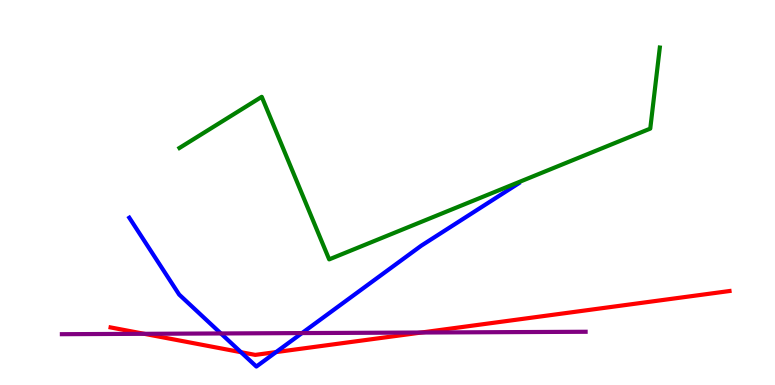[{'lines': ['blue', 'red'], 'intersections': [{'x': 3.11, 'y': 0.852}, {'x': 3.56, 'y': 0.855}]}, {'lines': ['green', 'red'], 'intersections': []}, {'lines': ['purple', 'red'], 'intersections': [{'x': 1.86, 'y': 1.33}, {'x': 5.44, 'y': 1.36}]}, {'lines': ['blue', 'green'], 'intersections': []}, {'lines': ['blue', 'purple'], 'intersections': [{'x': 2.85, 'y': 1.34}, {'x': 3.9, 'y': 1.35}]}, {'lines': ['green', 'purple'], 'intersections': []}]